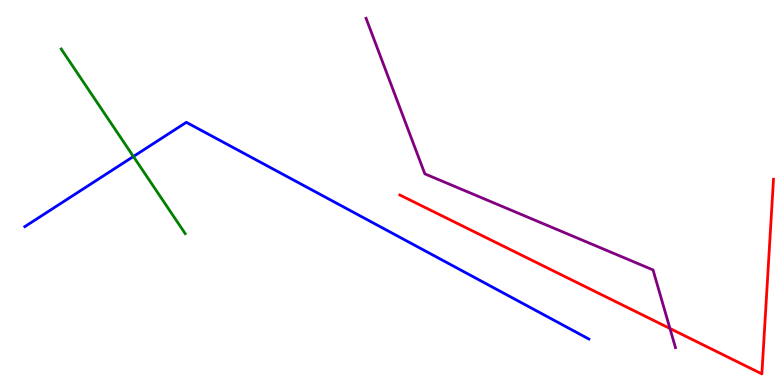[{'lines': ['blue', 'red'], 'intersections': []}, {'lines': ['green', 'red'], 'intersections': []}, {'lines': ['purple', 'red'], 'intersections': [{'x': 8.64, 'y': 1.47}]}, {'lines': ['blue', 'green'], 'intersections': [{'x': 1.72, 'y': 5.93}]}, {'lines': ['blue', 'purple'], 'intersections': []}, {'lines': ['green', 'purple'], 'intersections': []}]